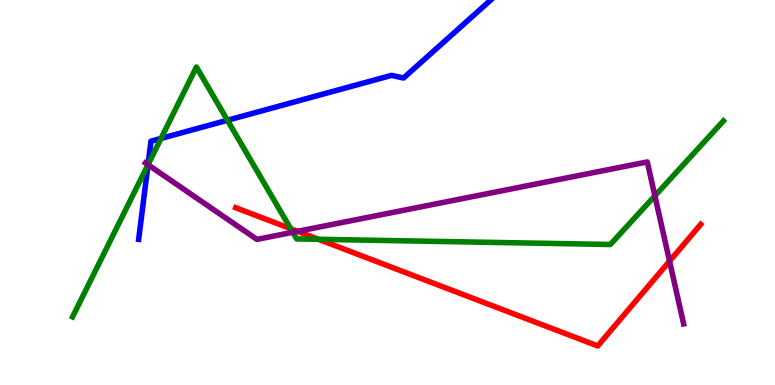[{'lines': ['blue', 'red'], 'intersections': []}, {'lines': ['green', 'red'], 'intersections': [{'x': 3.75, 'y': 4.06}, {'x': 4.11, 'y': 3.78}]}, {'lines': ['purple', 'red'], 'intersections': [{'x': 3.84, 'y': 3.99}, {'x': 8.64, 'y': 3.22}]}, {'lines': ['blue', 'green'], 'intersections': [{'x': 1.91, 'y': 5.72}, {'x': 2.08, 'y': 6.4}, {'x': 2.93, 'y': 6.88}]}, {'lines': ['blue', 'purple'], 'intersections': [{'x': 1.91, 'y': 5.72}]}, {'lines': ['green', 'purple'], 'intersections': [{'x': 1.91, 'y': 5.72}, {'x': 3.78, 'y': 3.97}, {'x': 8.45, 'y': 4.91}]}]